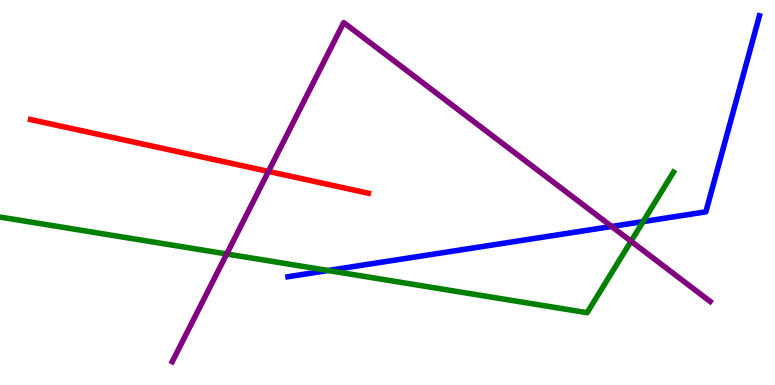[{'lines': ['blue', 'red'], 'intersections': []}, {'lines': ['green', 'red'], 'intersections': []}, {'lines': ['purple', 'red'], 'intersections': [{'x': 3.46, 'y': 5.55}]}, {'lines': ['blue', 'green'], 'intersections': [{'x': 4.23, 'y': 2.97}, {'x': 8.3, 'y': 4.24}]}, {'lines': ['blue', 'purple'], 'intersections': [{'x': 7.89, 'y': 4.12}]}, {'lines': ['green', 'purple'], 'intersections': [{'x': 2.93, 'y': 3.4}, {'x': 8.14, 'y': 3.73}]}]